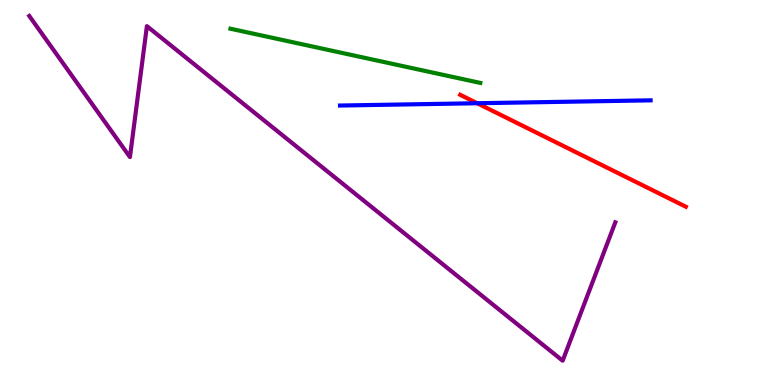[{'lines': ['blue', 'red'], 'intersections': [{'x': 6.16, 'y': 7.32}]}, {'lines': ['green', 'red'], 'intersections': []}, {'lines': ['purple', 'red'], 'intersections': []}, {'lines': ['blue', 'green'], 'intersections': []}, {'lines': ['blue', 'purple'], 'intersections': []}, {'lines': ['green', 'purple'], 'intersections': []}]